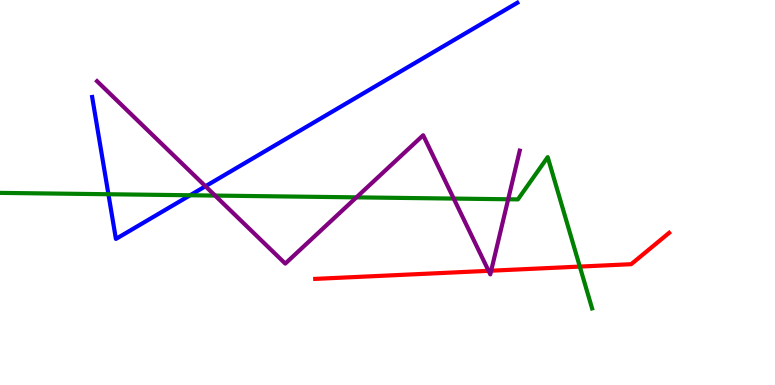[{'lines': ['blue', 'red'], 'intersections': []}, {'lines': ['green', 'red'], 'intersections': [{'x': 7.48, 'y': 3.08}]}, {'lines': ['purple', 'red'], 'intersections': [{'x': 6.3, 'y': 2.97}, {'x': 6.34, 'y': 2.97}]}, {'lines': ['blue', 'green'], 'intersections': [{'x': 1.4, 'y': 4.95}, {'x': 2.45, 'y': 4.93}]}, {'lines': ['blue', 'purple'], 'intersections': [{'x': 2.65, 'y': 5.16}]}, {'lines': ['green', 'purple'], 'intersections': [{'x': 2.78, 'y': 4.92}, {'x': 4.6, 'y': 4.87}, {'x': 5.85, 'y': 4.84}, {'x': 6.56, 'y': 4.82}]}]